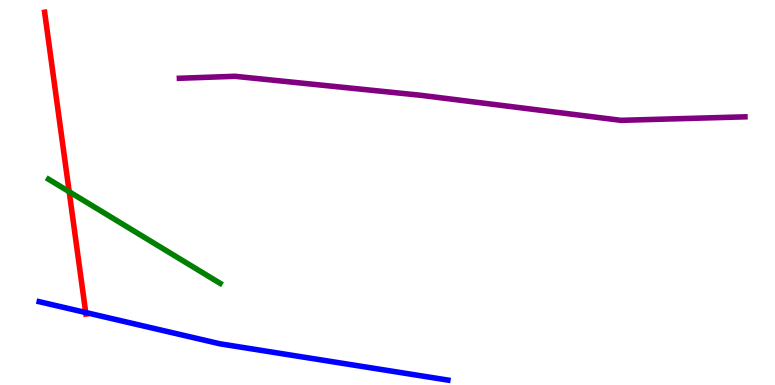[{'lines': ['blue', 'red'], 'intersections': [{'x': 1.11, 'y': 1.88}]}, {'lines': ['green', 'red'], 'intersections': [{'x': 0.893, 'y': 5.02}]}, {'lines': ['purple', 'red'], 'intersections': []}, {'lines': ['blue', 'green'], 'intersections': []}, {'lines': ['blue', 'purple'], 'intersections': []}, {'lines': ['green', 'purple'], 'intersections': []}]